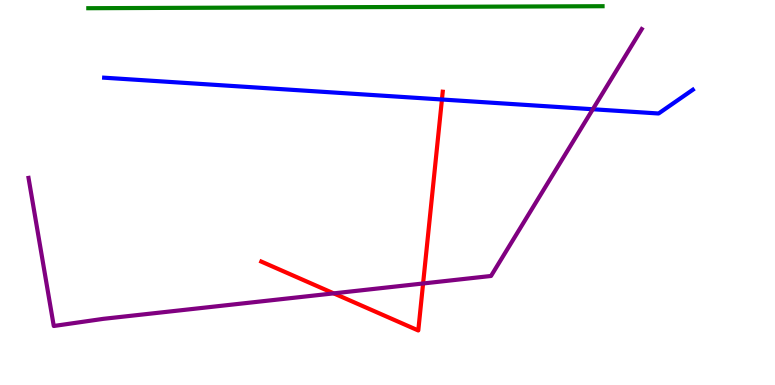[{'lines': ['blue', 'red'], 'intersections': [{'x': 5.7, 'y': 7.42}]}, {'lines': ['green', 'red'], 'intersections': []}, {'lines': ['purple', 'red'], 'intersections': [{'x': 4.31, 'y': 2.38}, {'x': 5.46, 'y': 2.64}]}, {'lines': ['blue', 'green'], 'intersections': []}, {'lines': ['blue', 'purple'], 'intersections': [{'x': 7.65, 'y': 7.16}]}, {'lines': ['green', 'purple'], 'intersections': []}]